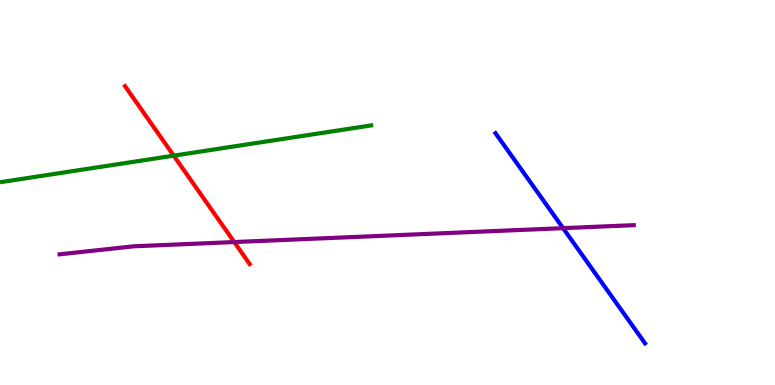[{'lines': ['blue', 'red'], 'intersections': []}, {'lines': ['green', 'red'], 'intersections': [{'x': 2.24, 'y': 5.96}]}, {'lines': ['purple', 'red'], 'intersections': [{'x': 3.02, 'y': 3.71}]}, {'lines': ['blue', 'green'], 'intersections': []}, {'lines': ['blue', 'purple'], 'intersections': [{'x': 7.27, 'y': 4.07}]}, {'lines': ['green', 'purple'], 'intersections': []}]